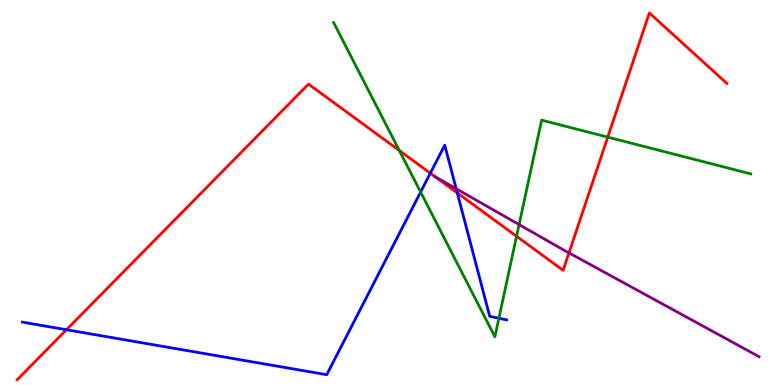[{'lines': ['blue', 'red'], 'intersections': [{'x': 0.858, 'y': 1.44}, {'x': 5.55, 'y': 5.5}, {'x': 5.9, 'y': 4.99}]}, {'lines': ['green', 'red'], 'intersections': [{'x': 5.15, 'y': 6.09}, {'x': 6.67, 'y': 3.86}, {'x': 7.84, 'y': 6.44}]}, {'lines': ['purple', 'red'], 'intersections': [{'x': 5.62, 'y': 5.41}, {'x': 7.34, 'y': 3.43}]}, {'lines': ['blue', 'green'], 'intersections': [{'x': 5.43, 'y': 5.01}, {'x': 6.44, 'y': 1.73}]}, {'lines': ['blue', 'purple'], 'intersections': [{'x': 5.89, 'y': 5.1}]}, {'lines': ['green', 'purple'], 'intersections': [{'x': 6.7, 'y': 4.17}]}]